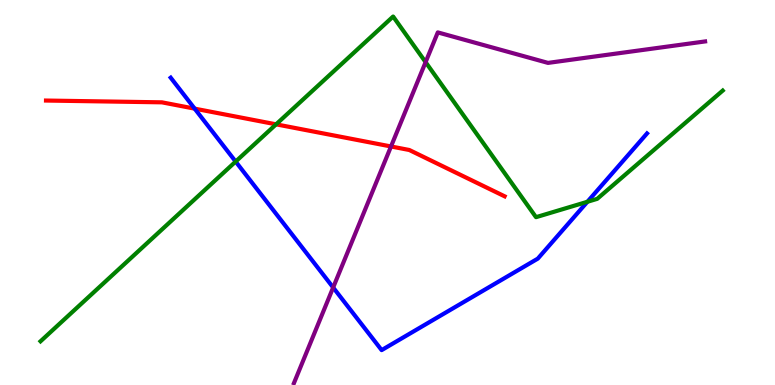[{'lines': ['blue', 'red'], 'intersections': [{'x': 2.51, 'y': 7.18}]}, {'lines': ['green', 'red'], 'intersections': [{'x': 3.56, 'y': 6.77}]}, {'lines': ['purple', 'red'], 'intersections': [{'x': 5.05, 'y': 6.2}]}, {'lines': ['blue', 'green'], 'intersections': [{'x': 3.04, 'y': 5.8}, {'x': 7.58, 'y': 4.76}]}, {'lines': ['blue', 'purple'], 'intersections': [{'x': 4.3, 'y': 2.53}]}, {'lines': ['green', 'purple'], 'intersections': [{'x': 5.49, 'y': 8.39}]}]